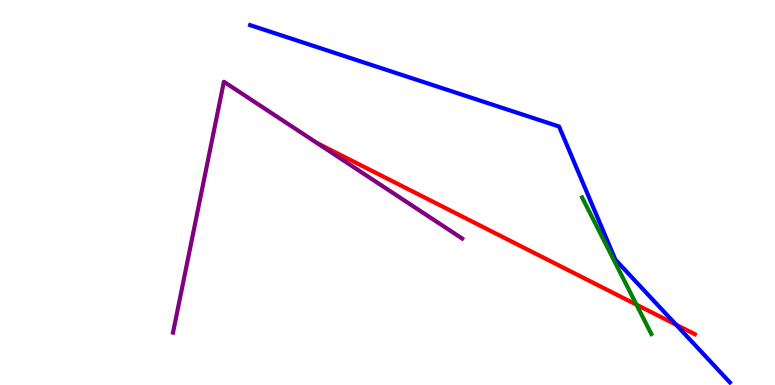[{'lines': ['blue', 'red'], 'intersections': [{'x': 8.72, 'y': 1.57}]}, {'lines': ['green', 'red'], 'intersections': [{'x': 8.21, 'y': 2.09}]}, {'lines': ['purple', 'red'], 'intersections': []}, {'lines': ['blue', 'green'], 'intersections': []}, {'lines': ['blue', 'purple'], 'intersections': []}, {'lines': ['green', 'purple'], 'intersections': []}]